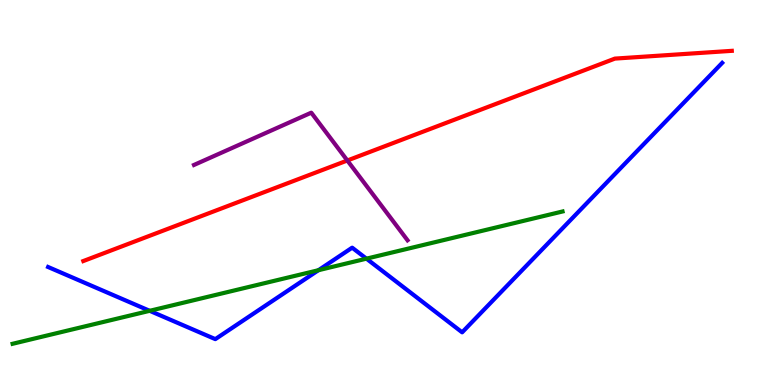[{'lines': ['blue', 'red'], 'intersections': []}, {'lines': ['green', 'red'], 'intersections': []}, {'lines': ['purple', 'red'], 'intersections': [{'x': 4.48, 'y': 5.83}]}, {'lines': ['blue', 'green'], 'intersections': [{'x': 1.93, 'y': 1.93}, {'x': 4.11, 'y': 2.98}, {'x': 4.73, 'y': 3.28}]}, {'lines': ['blue', 'purple'], 'intersections': []}, {'lines': ['green', 'purple'], 'intersections': []}]